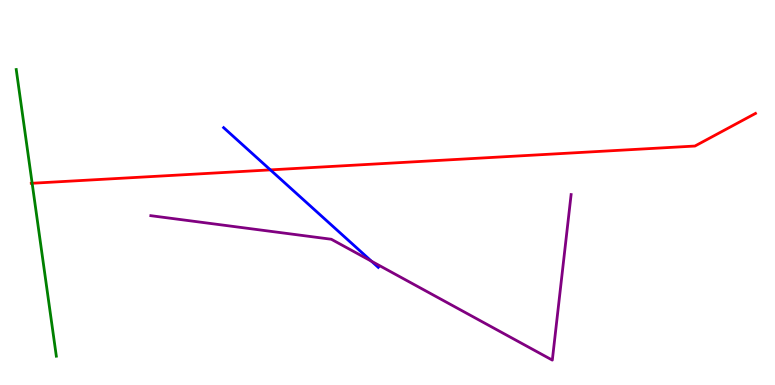[{'lines': ['blue', 'red'], 'intersections': [{'x': 3.49, 'y': 5.59}]}, {'lines': ['green', 'red'], 'intersections': [{'x': 0.415, 'y': 5.24}]}, {'lines': ['purple', 'red'], 'intersections': []}, {'lines': ['blue', 'green'], 'intersections': []}, {'lines': ['blue', 'purple'], 'intersections': [{'x': 4.79, 'y': 3.21}]}, {'lines': ['green', 'purple'], 'intersections': []}]